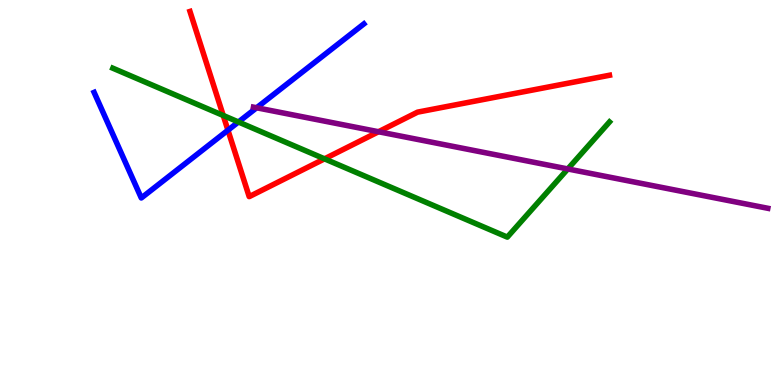[{'lines': ['blue', 'red'], 'intersections': [{'x': 2.94, 'y': 6.62}]}, {'lines': ['green', 'red'], 'intersections': [{'x': 2.88, 'y': 7.0}, {'x': 4.19, 'y': 5.87}]}, {'lines': ['purple', 'red'], 'intersections': [{'x': 4.88, 'y': 6.58}]}, {'lines': ['blue', 'green'], 'intersections': [{'x': 3.08, 'y': 6.83}]}, {'lines': ['blue', 'purple'], 'intersections': [{'x': 3.31, 'y': 7.2}]}, {'lines': ['green', 'purple'], 'intersections': [{'x': 7.33, 'y': 5.61}]}]